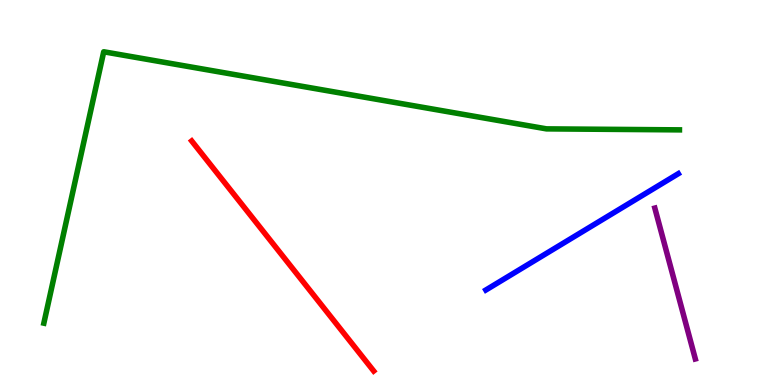[{'lines': ['blue', 'red'], 'intersections': []}, {'lines': ['green', 'red'], 'intersections': []}, {'lines': ['purple', 'red'], 'intersections': []}, {'lines': ['blue', 'green'], 'intersections': []}, {'lines': ['blue', 'purple'], 'intersections': []}, {'lines': ['green', 'purple'], 'intersections': []}]